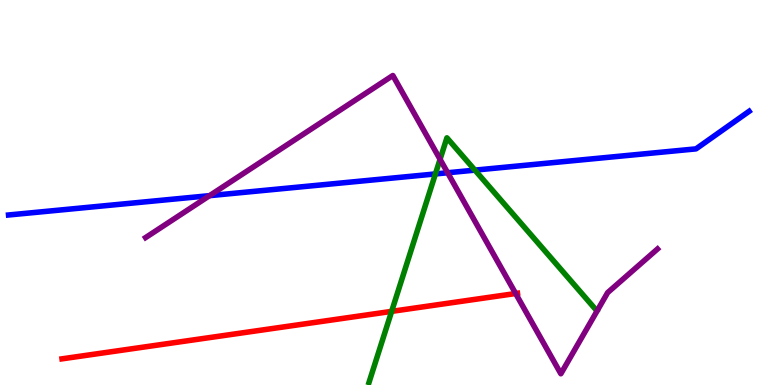[{'lines': ['blue', 'red'], 'intersections': []}, {'lines': ['green', 'red'], 'intersections': [{'x': 5.05, 'y': 1.91}]}, {'lines': ['purple', 'red'], 'intersections': [{'x': 6.65, 'y': 2.38}]}, {'lines': ['blue', 'green'], 'intersections': [{'x': 5.62, 'y': 5.48}, {'x': 6.13, 'y': 5.58}]}, {'lines': ['blue', 'purple'], 'intersections': [{'x': 2.7, 'y': 4.92}, {'x': 5.78, 'y': 5.51}]}, {'lines': ['green', 'purple'], 'intersections': [{'x': 5.68, 'y': 5.86}]}]